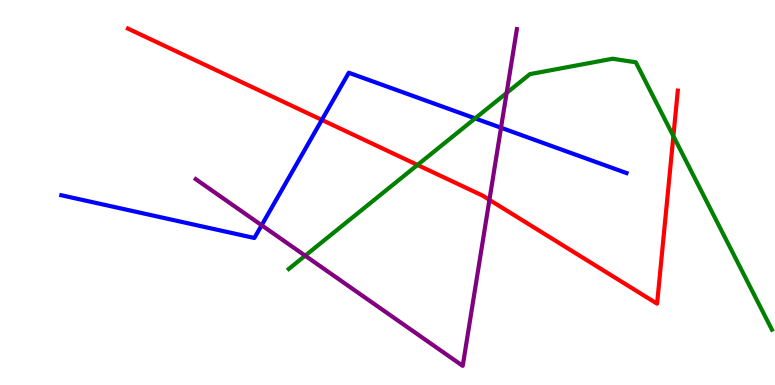[{'lines': ['blue', 'red'], 'intersections': [{'x': 4.15, 'y': 6.89}]}, {'lines': ['green', 'red'], 'intersections': [{'x': 5.39, 'y': 5.72}, {'x': 8.69, 'y': 6.46}]}, {'lines': ['purple', 'red'], 'intersections': [{'x': 6.32, 'y': 4.81}]}, {'lines': ['blue', 'green'], 'intersections': [{'x': 6.13, 'y': 6.92}]}, {'lines': ['blue', 'purple'], 'intersections': [{'x': 3.38, 'y': 4.15}, {'x': 6.46, 'y': 6.68}]}, {'lines': ['green', 'purple'], 'intersections': [{'x': 3.94, 'y': 3.36}, {'x': 6.54, 'y': 7.59}]}]